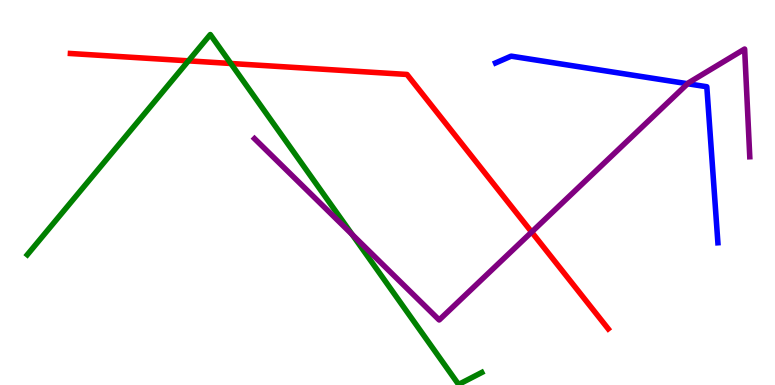[{'lines': ['blue', 'red'], 'intersections': []}, {'lines': ['green', 'red'], 'intersections': [{'x': 2.43, 'y': 8.42}, {'x': 2.98, 'y': 8.35}]}, {'lines': ['purple', 'red'], 'intersections': [{'x': 6.86, 'y': 3.97}]}, {'lines': ['blue', 'green'], 'intersections': []}, {'lines': ['blue', 'purple'], 'intersections': [{'x': 8.87, 'y': 7.83}]}, {'lines': ['green', 'purple'], 'intersections': [{'x': 4.54, 'y': 3.91}]}]